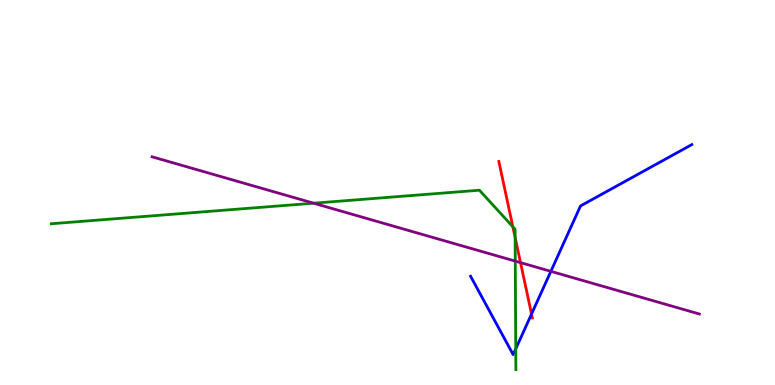[{'lines': ['blue', 'red'], 'intersections': [{'x': 6.86, 'y': 1.84}]}, {'lines': ['green', 'red'], 'intersections': [{'x': 6.62, 'y': 4.11}, {'x': 6.65, 'y': 3.83}]}, {'lines': ['purple', 'red'], 'intersections': [{'x': 6.72, 'y': 3.18}]}, {'lines': ['blue', 'green'], 'intersections': [{'x': 6.66, 'y': 0.94}]}, {'lines': ['blue', 'purple'], 'intersections': [{'x': 7.11, 'y': 2.95}]}, {'lines': ['green', 'purple'], 'intersections': [{'x': 4.05, 'y': 4.72}, {'x': 6.65, 'y': 3.22}]}]